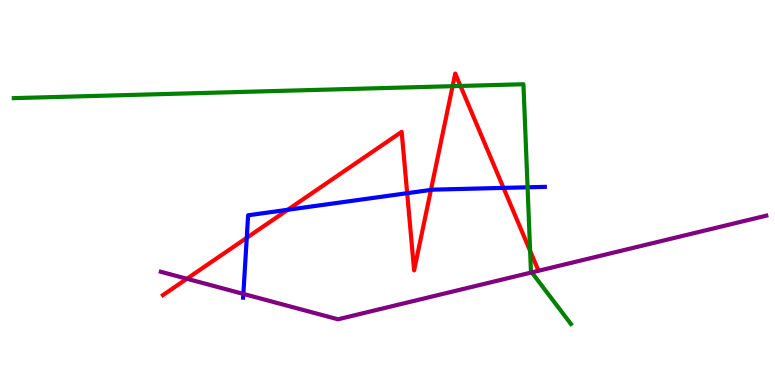[{'lines': ['blue', 'red'], 'intersections': [{'x': 3.18, 'y': 3.82}, {'x': 3.71, 'y': 4.55}, {'x': 5.25, 'y': 4.98}, {'x': 5.56, 'y': 5.07}, {'x': 6.5, 'y': 5.12}]}, {'lines': ['green', 'red'], 'intersections': [{'x': 5.84, 'y': 7.76}, {'x': 5.94, 'y': 7.77}, {'x': 6.84, 'y': 3.48}]}, {'lines': ['purple', 'red'], 'intersections': [{'x': 2.41, 'y': 2.76}]}, {'lines': ['blue', 'green'], 'intersections': [{'x': 6.81, 'y': 5.14}]}, {'lines': ['blue', 'purple'], 'intersections': [{'x': 3.14, 'y': 2.37}]}, {'lines': ['green', 'purple'], 'intersections': [{'x': 6.86, 'y': 2.92}]}]